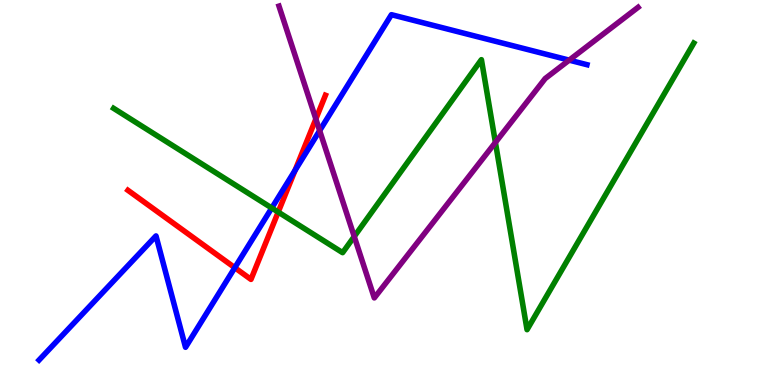[{'lines': ['blue', 'red'], 'intersections': [{'x': 3.03, 'y': 3.05}, {'x': 3.81, 'y': 5.58}]}, {'lines': ['green', 'red'], 'intersections': [{'x': 3.59, 'y': 4.49}]}, {'lines': ['purple', 'red'], 'intersections': [{'x': 4.08, 'y': 6.91}]}, {'lines': ['blue', 'green'], 'intersections': [{'x': 3.51, 'y': 4.6}]}, {'lines': ['blue', 'purple'], 'intersections': [{'x': 4.12, 'y': 6.61}, {'x': 7.34, 'y': 8.44}]}, {'lines': ['green', 'purple'], 'intersections': [{'x': 4.57, 'y': 3.86}, {'x': 6.39, 'y': 6.3}]}]